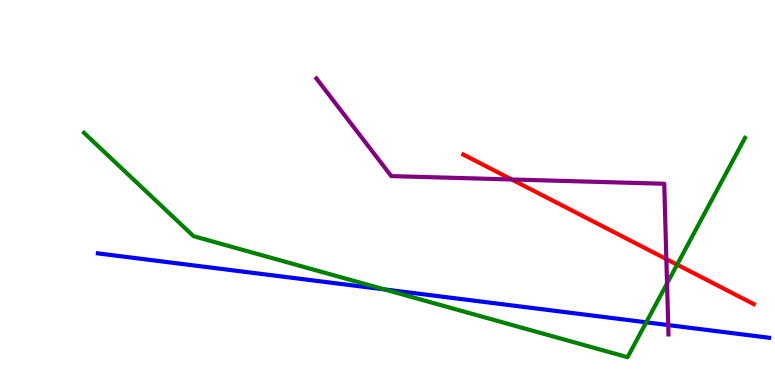[{'lines': ['blue', 'red'], 'intersections': []}, {'lines': ['green', 'red'], 'intersections': [{'x': 8.74, 'y': 3.13}]}, {'lines': ['purple', 'red'], 'intersections': [{'x': 6.6, 'y': 5.34}, {'x': 8.6, 'y': 3.27}]}, {'lines': ['blue', 'green'], 'intersections': [{'x': 4.96, 'y': 2.48}, {'x': 8.34, 'y': 1.63}]}, {'lines': ['blue', 'purple'], 'intersections': [{'x': 8.62, 'y': 1.56}]}, {'lines': ['green', 'purple'], 'intersections': [{'x': 8.61, 'y': 2.64}]}]